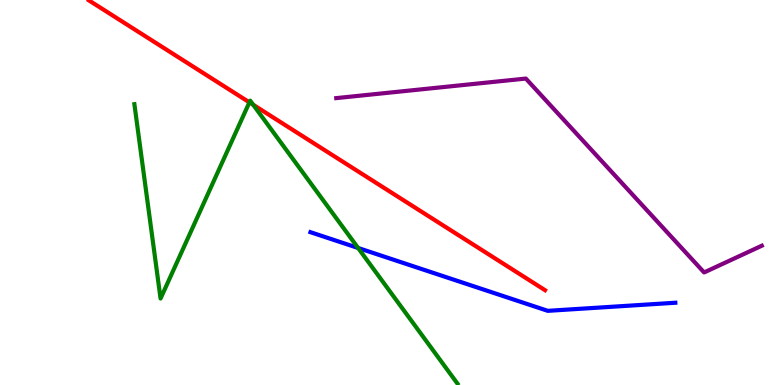[{'lines': ['blue', 'red'], 'intersections': []}, {'lines': ['green', 'red'], 'intersections': [{'x': 3.22, 'y': 7.34}, {'x': 3.27, 'y': 7.28}]}, {'lines': ['purple', 'red'], 'intersections': []}, {'lines': ['blue', 'green'], 'intersections': [{'x': 4.62, 'y': 3.56}]}, {'lines': ['blue', 'purple'], 'intersections': []}, {'lines': ['green', 'purple'], 'intersections': []}]